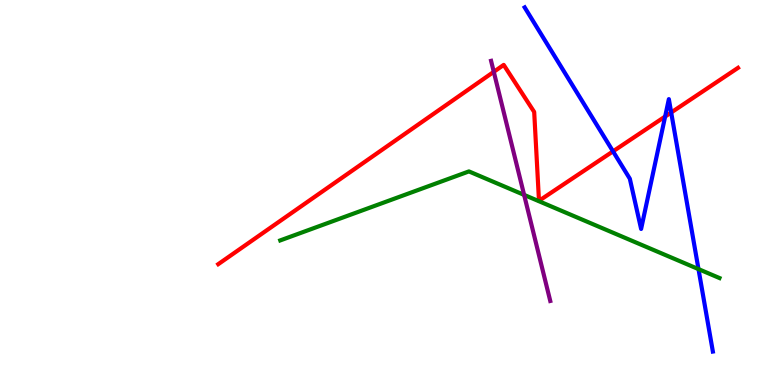[{'lines': ['blue', 'red'], 'intersections': [{'x': 7.91, 'y': 6.07}, {'x': 8.58, 'y': 6.97}, {'x': 8.66, 'y': 7.08}]}, {'lines': ['green', 'red'], 'intersections': []}, {'lines': ['purple', 'red'], 'intersections': [{'x': 6.37, 'y': 8.13}]}, {'lines': ['blue', 'green'], 'intersections': [{'x': 9.01, 'y': 3.01}]}, {'lines': ['blue', 'purple'], 'intersections': []}, {'lines': ['green', 'purple'], 'intersections': [{'x': 6.76, 'y': 4.94}]}]